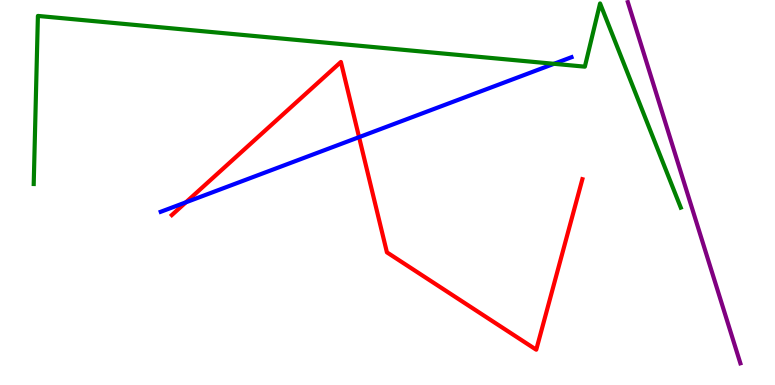[{'lines': ['blue', 'red'], 'intersections': [{'x': 2.4, 'y': 4.75}, {'x': 4.63, 'y': 6.44}]}, {'lines': ['green', 'red'], 'intersections': []}, {'lines': ['purple', 'red'], 'intersections': []}, {'lines': ['blue', 'green'], 'intersections': [{'x': 7.15, 'y': 8.34}]}, {'lines': ['blue', 'purple'], 'intersections': []}, {'lines': ['green', 'purple'], 'intersections': []}]